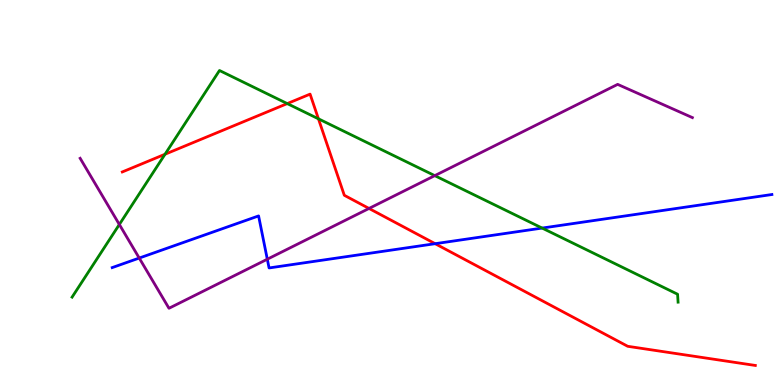[{'lines': ['blue', 'red'], 'intersections': [{'x': 5.61, 'y': 3.67}]}, {'lines': ['green', 'red'], 'intersections': [{'x': 2.13, 'y': 5.99}, {'x': 3.71, 'y': 7.31}, {'x': 4.11, 'y': 6.91}]}, {'lines': ['purple', 'red'], 'intersections': [{'x': 4.76, 'y': 4.59}]}, {'lines': ['blue', 'green'], 'intersections': [{'x': 7.0, 'y': 4.08}]}, {'lines': ['blue', 'purple'], 'intersections': [{'x': 1.8, 'y': 3.3}, {'x': 3.45, 'y': 3.27}]}, {'lines': ['green', 'purple'], 'intersections': [{'x': 1.54, 'y': 4.17}, {'x': 5.61, 'y': 5.44}]}]